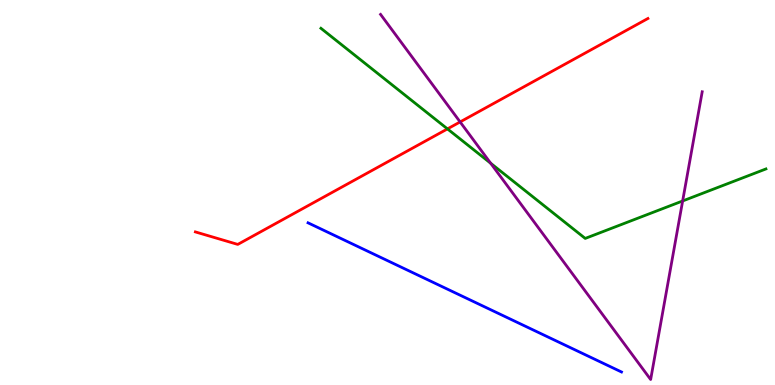[{'lines': ['blue', 'red'], 'intersections': []}, {'lines': ['green', 'red'], 'intersections': [{'x': 5.77, 'y': 6.65}]}, {'lines': ['purple', 'red'], 'intersections': [{'x': 5.94, 'y': 6.83}]}, {'lines': ['blue', 'green'], 'intersections': []}, {'lines': ['blue', 'purple'], 'intersections': []}, {'lines': ['green', 'purple'], 'intersections': [{'x': 6.33, 'y': 5.76}, {'x': 8.81, 'y': 4.78}]}]